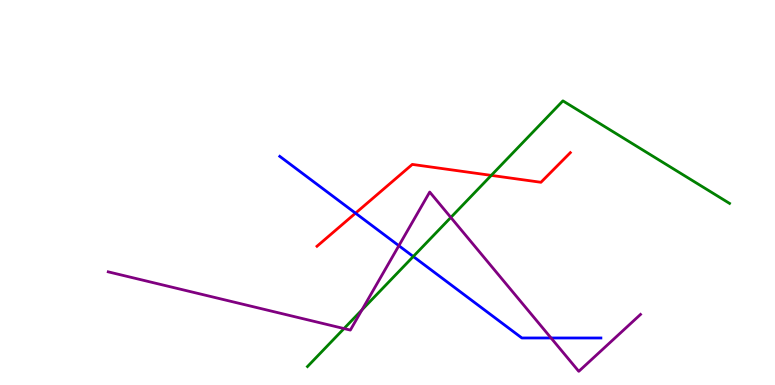[{'lines': ['blue', 'red'], 'intersections': [{'x': 4.59, 'y': 4.46}]}, {'lines': ['green', 'red'], 'intersections': [{'x': 6.34, 'y': 5.44}]}, {'lines': ['purple', 'red'], 'intersections': []}, {'lines': ['blue', 'green'], 'intersections': [{'x': 5.33, 'y': 3.34}]}, {'lines': ['blue', 'purple'], 'intersections': [{'x': 5.15, 'y': 3.62}, {'x': 7.11, 'y': 1.22}]}, {'lines': ['green', 'purple'], 'intersections': [{'x': 4.44, 'y': 1.47}, {'x': 4.67, 'y': 1.95}, {'x': 5.82, 'y': 4.35}]}]